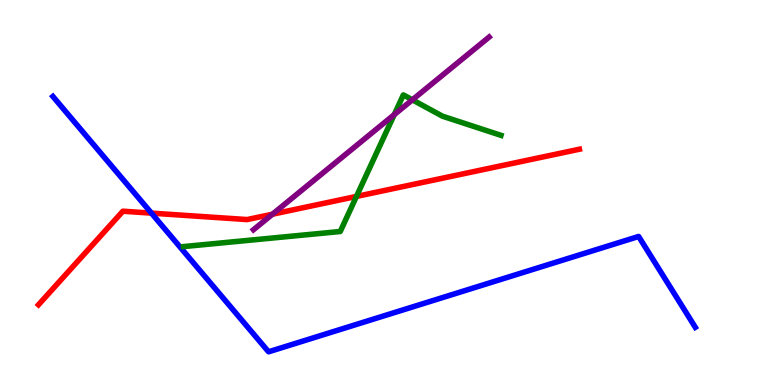[{'lines': ['blue', 'red'], 'intersections': [{'x': 1.95, 'y': 4.46}]}, {'lines': ['green', 'red'], 'intersections': [{'x': 4.6, 'y': 4.9}]}, {'lines': ['purple', 'red'], 'intersections': [{'x': 3.52, 'y': 4.44}]}, {'lines': ['blue', 'green'], 'intersections': []}, {'lines': ['blue', 'purple'], 'intersections': []}, {'lines': ['green', 'purple'], 'intersections': [{'x': 5.09, 'y': 7.02}, {'x': 5.32, 'y': 7.41}]}]